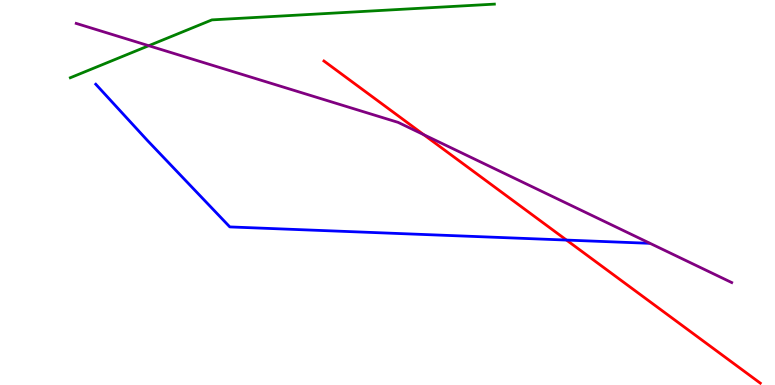[{'lines': ['blue', 'red'], 'intersections': [{'x': 7.31, 'y': 3.76}]}, {'lines': ['green', 'red'], 'intersections': []}, {'lines': ['purple', 'red'], 'intersections': [{'x': 5.47, 'y': 6.5}]}, {'lines': ['blue', 'green'], 'intersections': []}, {'lines': ['blue', 'purple'], 'intersections': []}, {'lines': ['green', 'purple'], 'intersections': [{'x': 1.92, 'y': 8.81}]}]